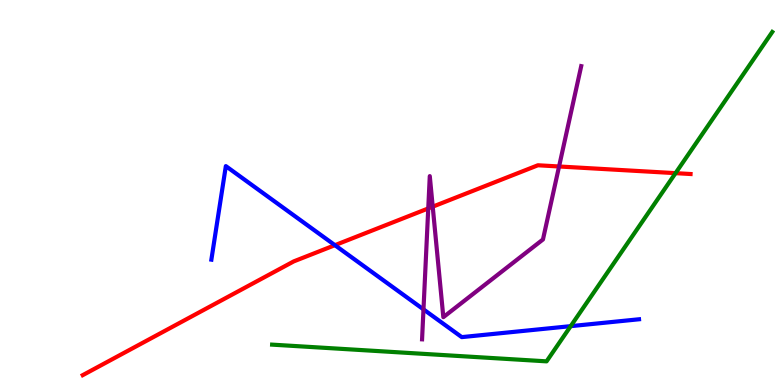[{'lines': ['blue', 'red'], 'intersections': [{'x': 4.32, 'y': 3.63}]}, {'lines': ['green', 'red'], 'intersections': [{'x': 8.72, 'y': 5.5}]}, {'lines': ['purple', 'red'], 'intersections': [{'x': 5.53, 'y': 4.59}, {'x': 5.58, 'y': 4.63}, {'x': 7.21, 'y': 5.68}]}, {'lines': ['blue', 'green'], 'intersections': [{'x': 7.36, 'y': 1.53}]}, {'lines': ['blue', 'purple'], 'intersections': [{'x': 5.46, 'y': 1.96}]}, {'lines': ['green', 'purple'], 'intersections': []}]